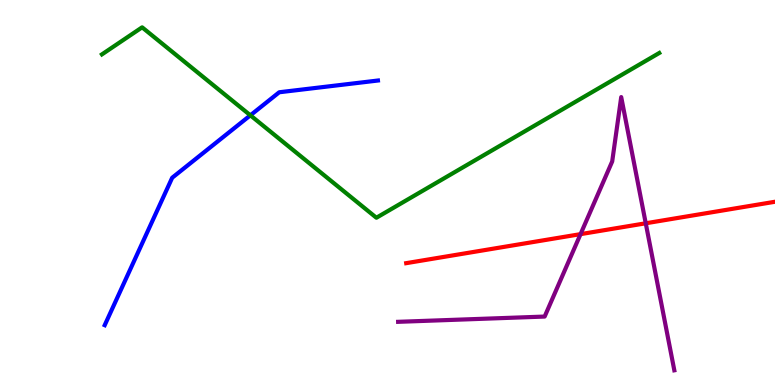[{'lines': ['blue', 'red'], 'intersections': []}, {'lines': ['green', 'red'], 'intersections': []}, {'lines': ['purple', 'red'], 'intersections': [{'x': 7.49, 'y': 3.92}, {'x': 8.33, 'y': 4.2}]}, {'lines': ['blue', 'green'], 'intersections': [{'x': 3.23, 'y': 7.0}]}, {'lines': ['blue', 'purple'], 'intersections': []}, {'lines': ['green', 'purple'], 'intersections': []}]